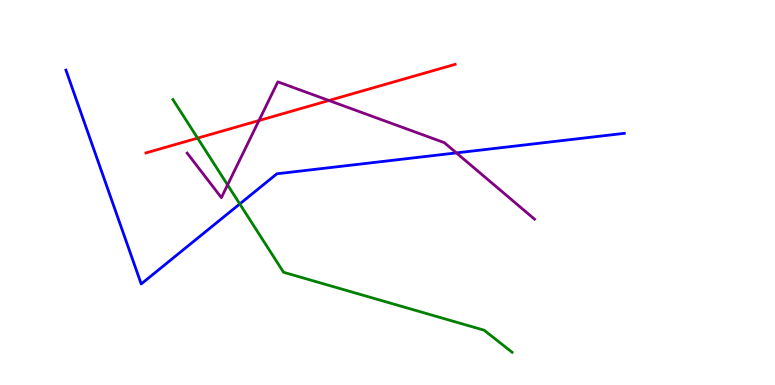[{'lines': ['blue', 'red'], 'intersections': []}, {'lines': ['green', 'red'], 'intersections': [{'x': 2.55, 'y': 6.41}]}, {'lines': ['purple', 'red'], 'intersections': [{'x': 3.34, 'y': 6.87}, {'x': 4.24, 'y': 7.39}]}, {'lines': ['blue', 'green'], 'intersections': [{'x': 3.09, 'y': 4.7}]}, {'lines': ['blue', 'purple'], 'intersections': [{'x': 5.89, 'y': 6.03}]}, {'lines': ['green', 'purple'], 'intersections': [{'x': 2.94, 'y': 5.2}]}]